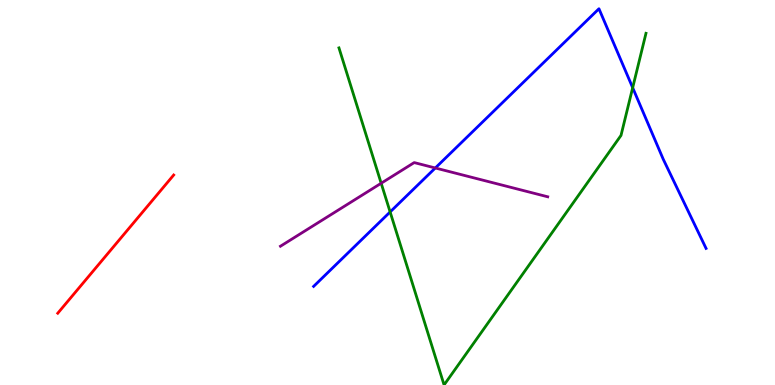[{'lines': ['blue', 'red'], 'intersections': []}, {'lines': ['green', 'red'], 'intersections': []}, {'lines': ['purple', 'red'], 'intersections': []}, {'lines': ['blue', 'green'], 'intersections': [{'x': 5.03, 'y': 4.49}, {'x': 8.16, 'y': 7.72}]}, {'lines': ['blue', 'purple'], 'intersections': [{'x': 5.62, 'y': 5.64}]}, {'lines': ['green', 'purple'], 'intersections': [{'x': 4.92, 'y': 5.24}]}]